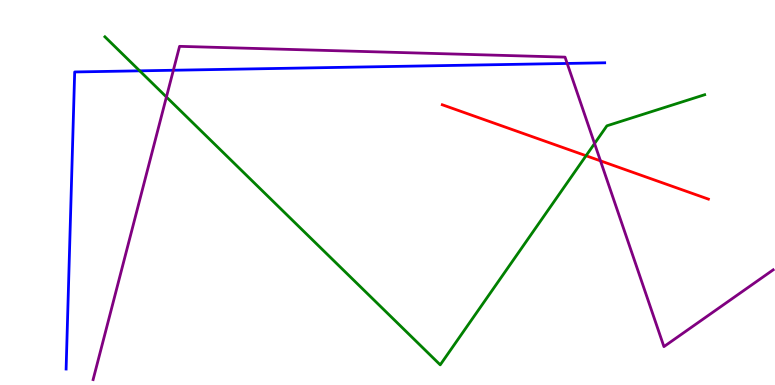[{'lines': ['blue', 'red'], 'intersections': []}, {'lines': ['green', 'red'], 'intersections': [{'x': 7.56, 'y': 5.96}]}, {'lines': ['purple', 'red'], 'intersections': [{'x': 7.75, 'y': 5.82}]}, {'lines': ['blue', 'green'], 'intersections': [{'x': 1.8, 'y': 8.16}]}, {'lines': ['blue', 'purple'], 'intersections': [{'x': 2.24, 'y': 8.18}, {'x': 7.32, 'y': 8.35}]}, {'lines': ['green', 'purple'], 'intersections': [{'x': 2.15, 'y': 7.48}, {'x': 7.67, 'y': 6.27}]}]